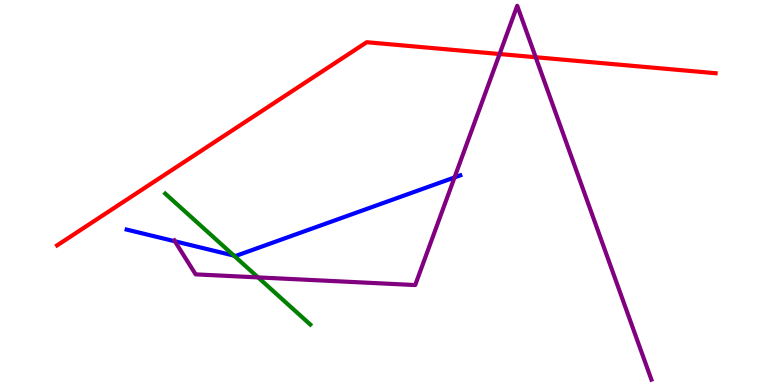[{'lines': ['blue', 'red'], 'intersections': []}, {'lines': ['green', 'red'], 'intersections': []}, {'lines': ['purple', 'red'], 'intersections': [{'x': 6.45, 'y': 8.6}, {'x': 6.91, 'y': 8.51}]}, {'lines': ['blue', 'green'], 'intersections': [{'x': 3.02, 'y': 3.36}]}, {'lines': ['blue', 'purple'], 'intersections': [{'x': 2.26, 'y': 3.73}, {'x': 5.86, 'y': 5.39}]}, {'lines': ['green', 'purple'], 'intersections': [{'x': 3.33, 'y': 2.79}]}]